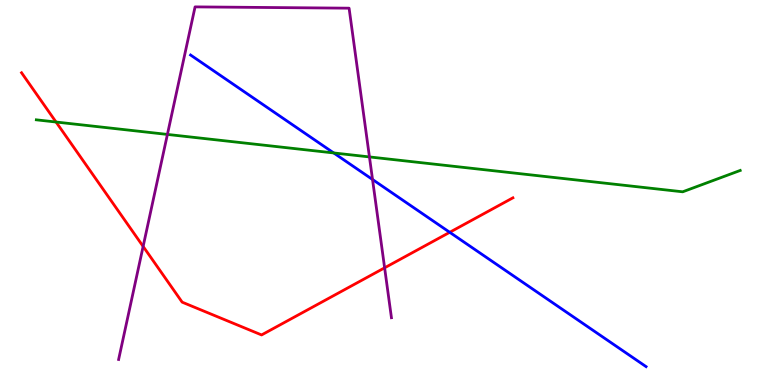[{'lines': ['blue', 'red'], 'intersections': [{'x': 5.8, 'y': 3.97}]}, {'lines': ['green', 'red'], 'intersections': [{'x': 0.723, 'y': 6.83}]}, {'lines': ['purple', 'red'], 'intersections': [{'x': 1.85, 'y': 3.6}, {'x': 4.96, 'y': 3.04}]}, {'lines': ['blue', 'green'], 'intersections': [{'x': 4.31, 'y': 6.03}]}, {'lines': ['blue', 'purple'], 'intersections': [{'x': 4.81, 'y': 5.34}]}, {'lines': ['green', 'purple'], 'intersections': [{'x': 2.16, 'y': 6.51}, {'x': 4.77, 'y': 5.92}]}]